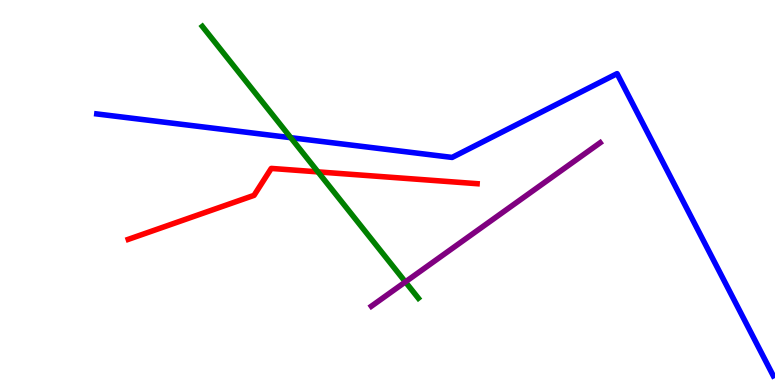[{'lines': ['blue', 'red'], 'intersections': []}, {'lines': ['green', 'red'], 'intersections': [{'x': 4.1, 'y': 5.54}]}, {'lines': ['purple', 'red'], 'intersections': []}, {'lines': ['blue', 'green'], 'intersections': [{'x': 3.75, 'y': 6.42}]}, {'lines': ['blue', 'purple'], 'intersections': []}, {'lines': ['green', 'purple'], 'intersections': [{'x': 5.23, 'y': 2.68}]}]